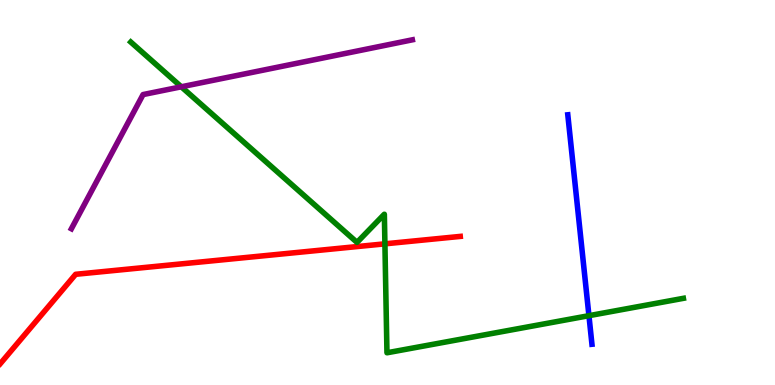[{'lines': ['blue', 'red'], 'intersections': []}, {'lines': ['green', 'red'], 'intersections': [{'x': 4.97, 'y': 3.67}]}, {'lines': ['purple', 'red'], 'intersections': []}, {'lines': ['blue', 'green'], 'intersections': [{'x': 7.6, 'y': 1.8}]}, {'lines': ['blue', 'purple'], 'intersections': []}, {'lines': ['green', 'purple'], 'intersections': [{'x': 2.34, 'y': 7.75}]}]